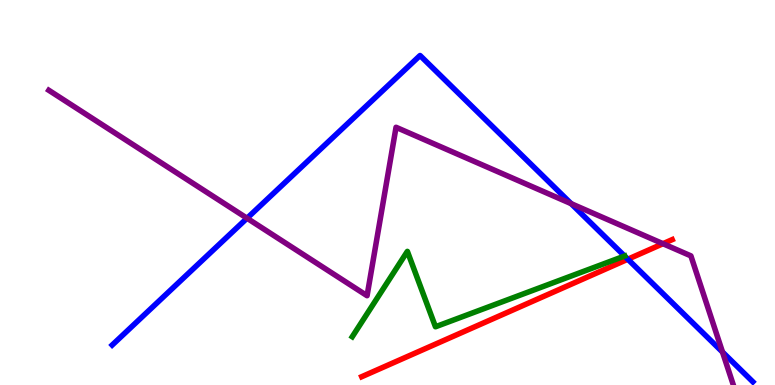[{'lines': ['blue', 'red'], 'intersections': [{'x': 8.1, 'y': 3.27}]}, {'lines': ['green', 'red'], 'intersections': []}, {'lines': ['purple', 'red'], 'intersections': [{'x': 8.55, 'y': 3.67}]}, {'lines': ['blue', 'green'], 'intersections': [{'x': 8.06, 'y': 3.35}]}, {'lines': ['blue', 'purple'], 'intersections': [{'x': 3.19, 'y': 4.33}, {'x': 7.37, 'y': 4.71}, {'x': 9.32, 'y': 0.856}]}, {'lines': ['green', 'purple'], 'intersections': []}]